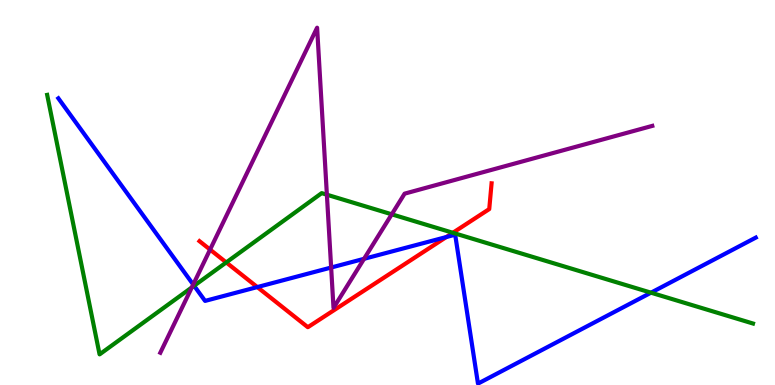[{'lines': ['blue', 'red'], 'intersections': [{'x': 3.32, 'y': 2.54}, {'x': 5.76, 'y': 3.84}]}, {'lines': ['green', 'red'], 'intersections': [{'x': 2.92, 'y': 3.18}, {'x': 5.84, 'y': 3.95}]}, {'lines': ['purple', 'red'], 'intersections': [{'x': 2.71, 'y': 3.52}]}, {'lines': ['blue', 'green'], 'intersections': [{'x': 2.5, 'y': 2.58}, {'x': 8.4, 'y': 2.4}]}, {'lines': ['blue', 'purple'], 'intersections': [{'x': 2.49, 'y': 2.61}, {'x': 4.27, 'y': 3.05}, {'x': 4.7, 'y': 3.28}]}, {'lines': ['green', 'purple'], 'intersections': [{'x': 2.48, 'y': 2.53}, {'x': 4.22, 'y': 4.94}, {'x': 5.05, 'y': 4.43}]}]